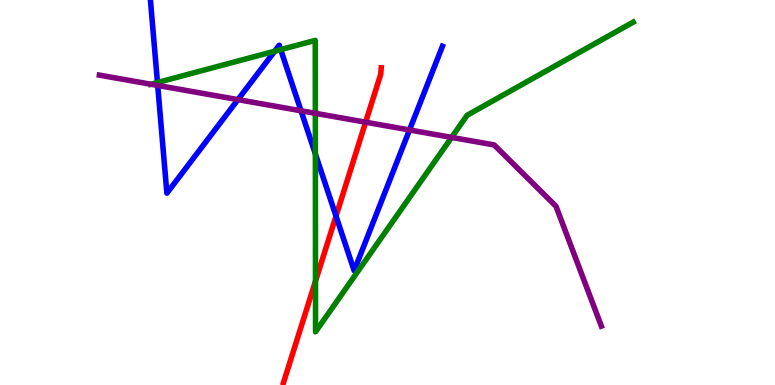[{'lines': ['blue', 'red'], 'intersections': [{'x': 4.34, 'y': 4.39}]}, {'lines': ['green', 'red'], 'intersections': [{'x': 4.07, 'y': 2.7}]}, {'lines': ['purple', 'red'], 'intersections': [{'x': 4.72, 'y': 6.83}]}, {'lines': ['blue', 'green'], 'intersections': [{'x': 2.03, 'y': 7.86}, {'x': 3.54, 'y': 8.67}, {'x': 3.62, 'y': 8.71}, {'x': 4.07, 'y': 6.0}]}, {'lines': ['blue', 'purple'], 'intersections': [{'x': 2.03, 'y': 7.78}, {'x': 3.07, 'y': 7.41}, {'x': 3.88, 'y': 7.12}, {'x': 5.28, 'y': 6.62}]}, {'lines': ['green', 'purple'], 'intersections': [{'x': 1.95, 'y': 7.81}, {'x': 4.07, 'y': 7.06}, {'x': 5.83, 'y': 6.43}]}]